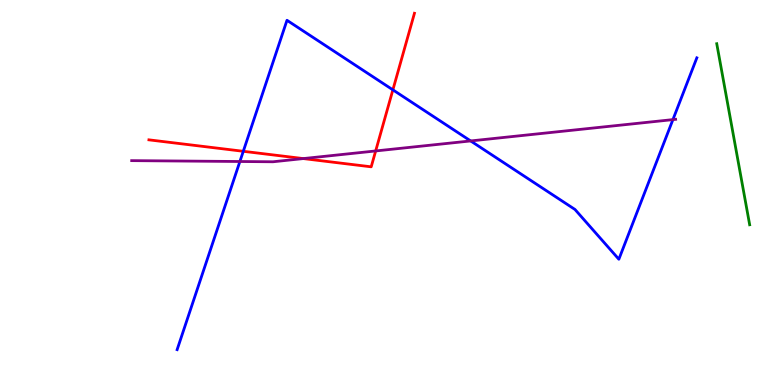[{'lines': ['blue', 'red'], 'intersections': [{'x': 3.14, 'y': 6.07}, {'x': 5.07, 'y': 7.67}]}, {'lines': ['green', 'red'], 'intersections': []}, {'lines': ['purple', 'red'], 'intersections': [{'x': 3.91, 'y': 5.88}, {'x': 4.85, 'y': 6.08}]}, {'lines': ['blue', 'green'], 'intersections': []}, {'lines': ['blue', 'purple'], 'intersections': [{'x': 3.1, 'y': 5.8}, {'x': 6.07, 'y': 6.34}, {'x': 8.68, 'y': 6.89}]}, {'lines': ['green', 'purple'], 'intersections': []}]